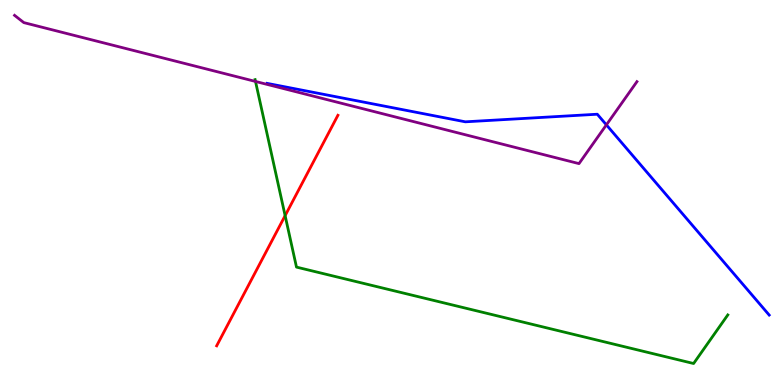[{'lines': ['blue', 'red'], 'intersections': []}, {'lines': ['green', 'red'], 'intersections': [{'x': 3.68, 'y': 4.4}]}, {'lines': ['purple', 'red'], 'intersections': []}, {'lines': ['blue', 'green'], 'intersections': []}, {'lines': ['blue', 'purple'], 'intersections': [{'x': 7.82, 'y': 6.76}]}, {'lines': ['green', 'purple'], 'intersections': [{'x': 3.3, 'y': 7.88}]}]